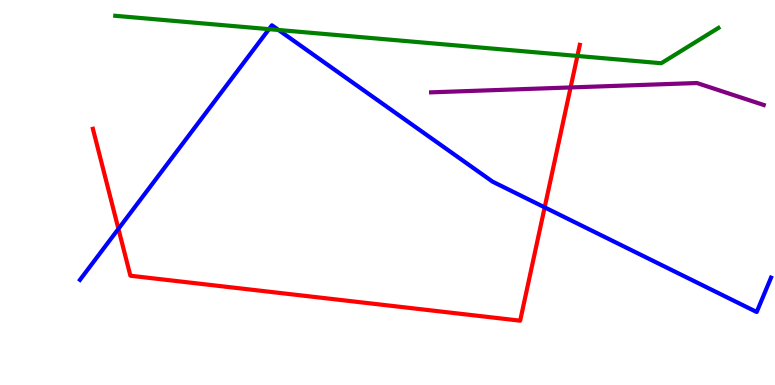[{'lines': ['blue', 'red'], 'intersections': [{'x': 1.53, 'y': 4.06}, {'x': 7.03, 'y': 4.61}]}, {'lines': ['green', 'red'], 'intersections': [{'x': 7.45, 'y': 8.55}]}, {'lines': ['purple', 'red'], 'intersections': [{'x': 7.36, 'y': 7.73}]}, {'lines': ['blue', 'green'], 'intersections': [{'x': 3.47, 'y': 9.24}, {'x': 3.59, 'y': 9.22}]}, {'lines': ['blue', 'purple'], 'intersections': []}, {'lines': ['green', 'purple'], 'intersections': []}]